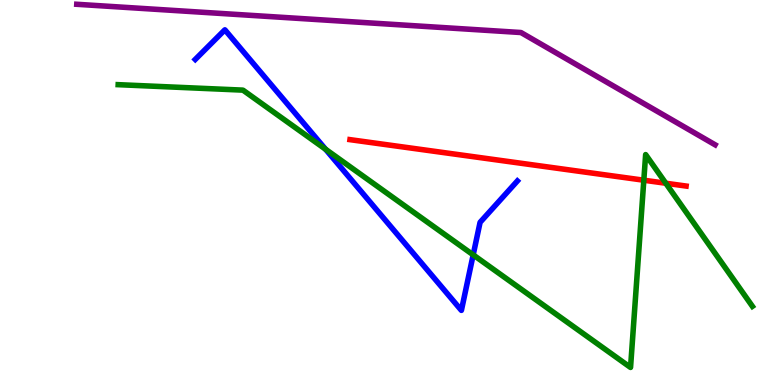[{'lines': ['blue', 'red'], 'intersections': []}, {'lines': ['green', 'red'], 'intersections': [{'x': 8.31, 'y': 5.32}, {'x': 8.59, 'y': 5.24}]}, {'lines': ['purple', 'red'], 'intersections': []}, {'lines': ['blue', 'green'], 'intersections': [{'x': 4.2, 'y': 6.12}, {'x': 6.11, 'y': 3.38}]}, {'lines': ['blue', 'purple'], 'intersections': []}, {'lines': ['green', 'purple'], 'intersections': []}]